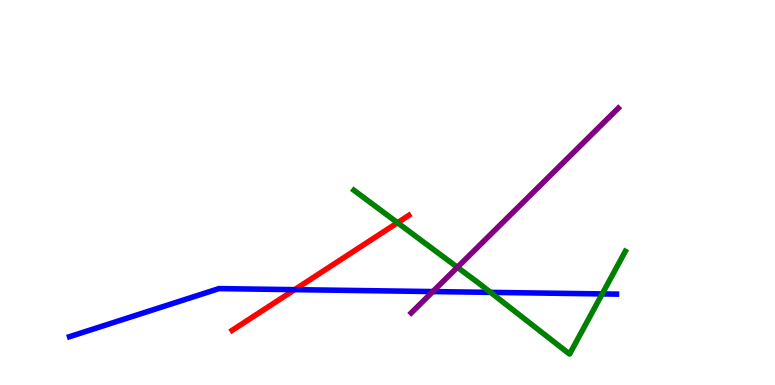[{'lines': ['blue', 'red'], 'intersections': [{'x': 3.8, 'y': 2.48}]}, {'lines': ['green', 'red'], 'intersections': [{'x': 5.13, 'y': 4.21}]}, {'lines': ['purple', 'red'], 'intersections': []}, {'lines': ['blue', 'green'], 'intersections': [{'x': 6.33, 'y': 2.41}, {'x': 7.77, 'y': 2.37}]}, {'lines': ['blue', 'purple'], 'intersections': [{'x': 5.58, 'y': 2.43}]}, {'lines': ['green', 'purple'], 'intersections': [{'x': 5.9, 'y': 3.06}]}]